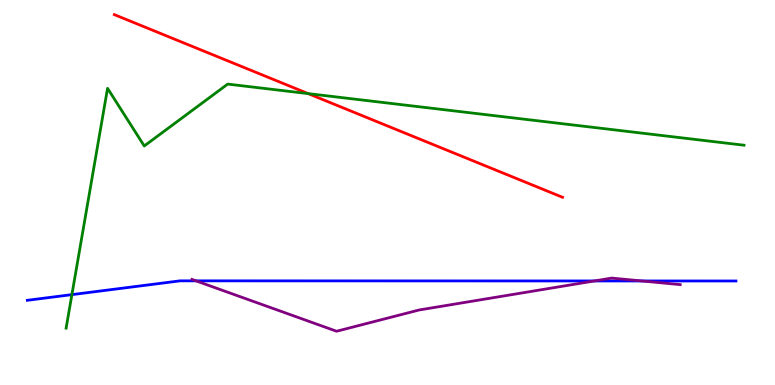[{'lines': ['blue', 'red'], 'intersections': []}, {'lines': ['green', 'red'], 'intersections': [{'x': 3.98, 'y': 7.57}]}, {'lines': ['purple', 'red'], 'intersections': []}, {'lines': ['blue', 'green'], 'intersections': [{'x': 0.928, 'y': 2.35}]}, {'lines': ['blue', 'purple'], 'intersections': [{'x': 2.53, 'y': 2.71}, {'x': 7.67, 'y': 2.7}, {'x': 8.28, 'y': 2.7}]}, {'lines': ['green', 'purple'], 'intersections': []}]